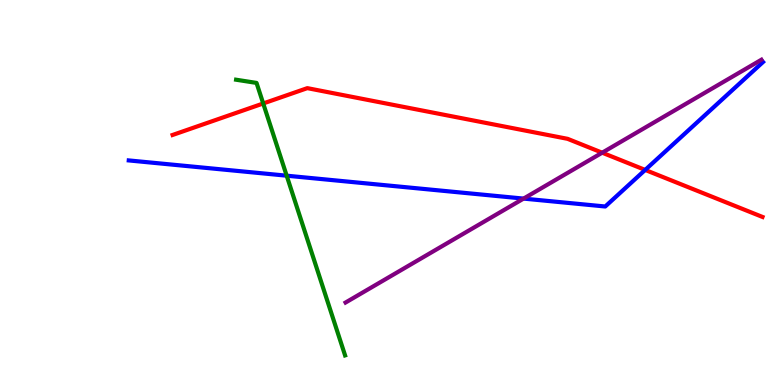[{'lines': ['blue', 'red'], 'intersections': [{'x': 8.32, 'y': 5.59}]}, {'lines': ['green', 'red'], 'intersections': [{'x': 3.4, 'y': 7.31}]}, {'lines': ['purple', 'red'], 'intersections': [{'x': 7.77, 'y': 6.03}]}, {'lines': ['blue', 'green'], 'intersections': [{'x': 3.7, 'y': 5.44}]}, {'lines': ['blue', 'purple'], 'intersections': [{'x': 6.76, 'y': 4.84}]}, {'lines': ['green', 'purple'], 'intersections': []}]